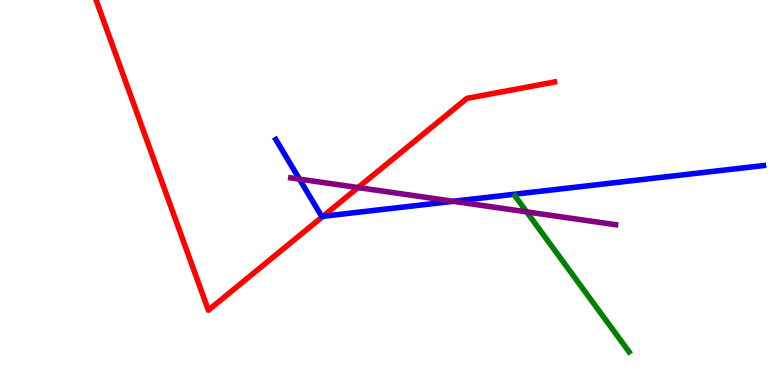[{'lines': ['blue', 'red'], 'intersections': [{'x': 4.17, 'y': 4.38}]}, {'lines': ['green', 'red'], 'intersections': []}, {'lines': ['purple', 'red'], 'intersections': [{'x': 4.62, 'y': 5.13}]}, {'lines': ['blue', 'green'], 'intersections': []}, {'lines': ['blue', 'purple'], 'intersections': [{'x': 3.86, 'y': 5.35}, {'x': 5.85, 'y': 4.77}]}, {'lines': ['green', 'purple'], 'intersections': [{'x': 6.8, 'y': 4.5}]}]